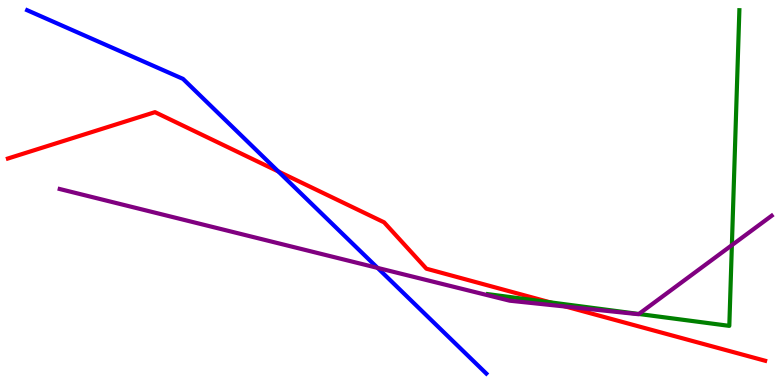[{'lines': ['blue', 'red'], 'intersections': [{'x': 3.59, 'y': 5.55}]}, {'lines': ['green', 'red'], 'intersections': [{'x': 7.1, 'y': 2.15}]}, {'lines': ['purple', 'red'], 'intersections': [{'x': 7.3, 'y': 2.04}]}, {'lines': ['blue', 'green'], 'intersections': []}, {'lines': ['blue', 'purple'], 'intersections': [{'x': 4.87, 'y': 3.04}]}, {'lines': ['green', 'purple'], 'intersections': [{'x': 8.24, 'y': 1.84}, {'x': 9.44, 'y': 3.63}]}]